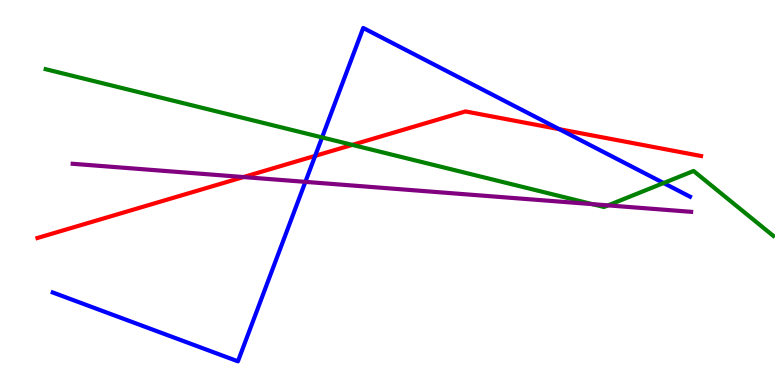[{'lines': ['blue', 'red'], 'intersections': [{'x': 4.07, 'y': 5.95}, {'x': 7.22, 'y': 6.64}]}, {'lines': ['green', 'red'], 'intersections': [{'x': 4.55, 'y': 6.24}]}, {'lines': ['purple', 'red'], 'intersections': [{'x': 3.14, 'y': 5.4}]}, {'lines': ['blue', 'green'], 'intersections': [{'x': 4.16, 'y': 6.43}, {'x': 8.56, 'y': 5.25}]}, {'lines': ['blue', 'purple'], 'intersections': [{'x': 3.94, 'y': 5.28}]}, {'lines': ['green', 'purple'], 'intersections': [{'x': 7.65, 'y': 4.7}, {'x': 7.85, 'y': 4.67}]}]